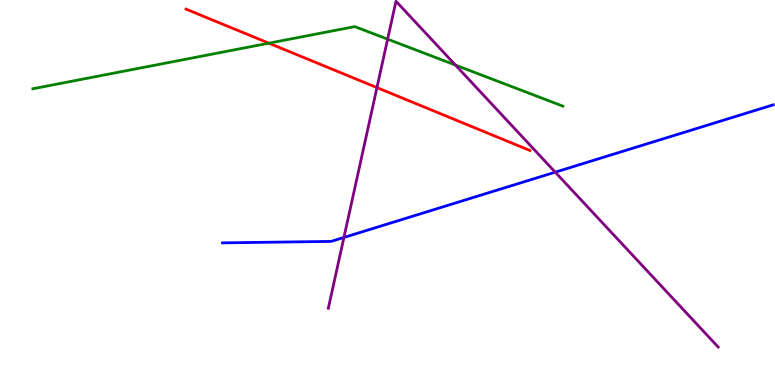[{'lines': ['blue', 'red'], 'intersections': []}, {'lines': ['green', 'red'], 'intersections': [{'x': 3.47, 'y': 8.88}]}, {'lines': ['purple', 'red'], 'intersections': [{'x': 4.86, 'y': 7.72}]}, {'lines': ['blue', 'green'], 'intersections': []}, {'lines': ['blue', 'purple'], 'intersections': [{'x': 4.44, 'y': 3.83}, {'x': 7.16, 'y': 5.53}]}, {'lines': ['green', 'purple'], 'intersections': [{'x': 5.0, 'y': 8.98}, {'x': 5.88, 'y': 8.31}]}]